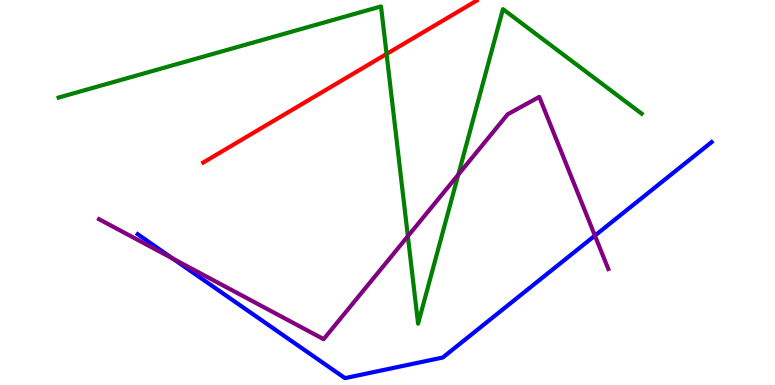[{'lines': ['blue', 'red'], 'intersections': []}, {'lines': ['green', 'red'], 'intersections': [{'x': 4.99, 'y': 8.6}]}, {'lines': ['purple', 'red'], 'intersections': []}, {'lines': ['blue', 'green'], 'intersections': []}, {'lines': ['blue', 'purple'], 'intersections': [{'x': 2.23, 'y': 3.28}, {'x': 7.68, 'y': 3.88}]}, {'lines': ['green', 'purple'], 'intersections': [{'x': 5.26, 'y': 3.86}, {'x': 5.91, 'y': 5.46}]}]